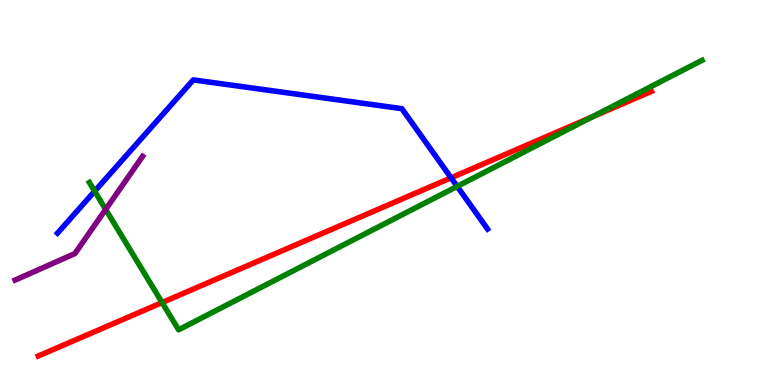[{'lines': ['blue', 'red'], 'intersections': [{'x': 5.82, 'y': 5.38}]}, {'lines': ['green', 'red'], 'intersections': [{'x': 2.09, 'y': 2.14}, {'x': 7.64, 'y': 6.96}]}, {'lines': ['purple', 'red'], 'intersections': []}, {'lines': ['blue', 'green'], 'intersections': [{'x': 1.22, 'y': 5.03}, {'x': 5.9, 'y': 5.16}]}, {'lines': ['blue', 'purple'], 'intersections': []}, {'lines': ['green', 'purple'], 'intersections': [{'x': 1.36, 'y': 4.56}]}]